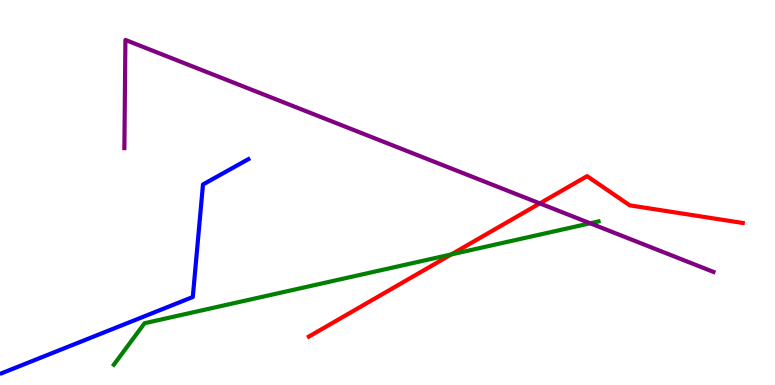[{'lines': ['blue', 'red'], 'intersections': []}, {'lines': ['green', 'red'], 'intersections': [{'x': 5.82, 'y': 3.39}]}, {'lines': ['purple', 'red'], 'intersections': [{'x': 6.97, 'y': 4.72}]}, {'lines': ['blue', 'green'], 'intersections': []}, {'lines': ['blue', 'purple'], 'intersections': []}, {'lines': ['green', 'purple'], 'intersections': [{'x': 7.62, 'y': 4.2}]}]